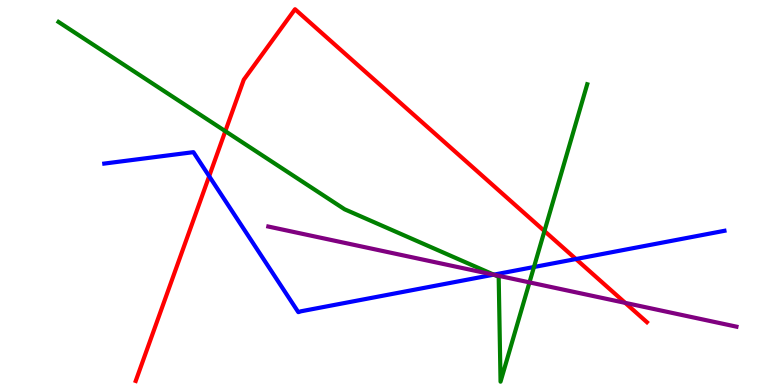[{'lines': ['blue', 'red'], 'intersections': [{'x': 2.7, 'y': 5.42}, {'x': 7.43, 'y': 3.27}]}, {'lines': ['green', 'red'], 'intersections': [{'x': 2.91, 'y': 6.59}, {'x': 7.03, 'y': 4.0}]}, {'lines': ['purple', 'red'], 'intersections': [{'x': 8.07, 'y': 2.13}]}, {'lines': ['blue', 'green'], 'intersections': [{'x': 6.37, 'y': 2.87}, {'x': 6.89, 'y': 3.06}]}, {'lines': ['blue', 'purple'], 'intersections': [{'x': 6.37, 'y': 2.86}]}, {'lines': ['green', 'purple'], 'intersections': [{'x': 6.38, 'y': 2.86}, {'x': 6.83, 'y': 2.67}]}]